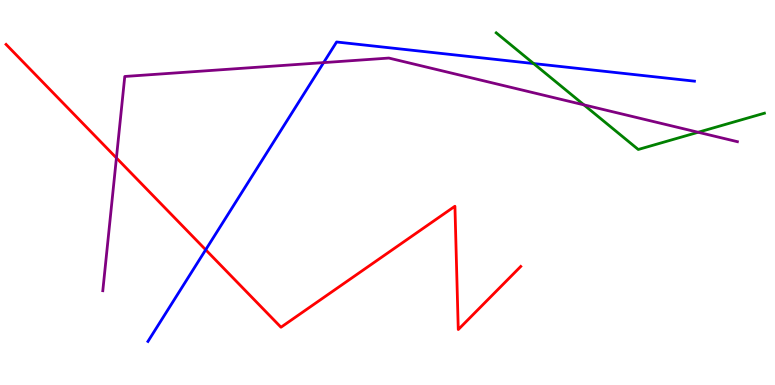[{'lines': ['blue', 'red'], 'intersections': [{'x': 2.65, 'y': 3.51}]}, {'lines': ['green', 'red'], 'intersections': []}, {'lines': ['purple', 'red'], 'intersections': [{'x': 1.5, 'y': 5.9}]}, {'lines': ['blue', 'green'], 'intersections': [{'x': 6.89, 'y': 8.35}]}, {'lines': ['blue', 'purple'], 'intersections': [{'x': 4.18, 'y': 8.37}]}, {'lines': ['green', 'purple'], 'intersections': [{'x': 7.53, 'y': 7.28}, {'x': 9.01, 'y': 6.56}]}]